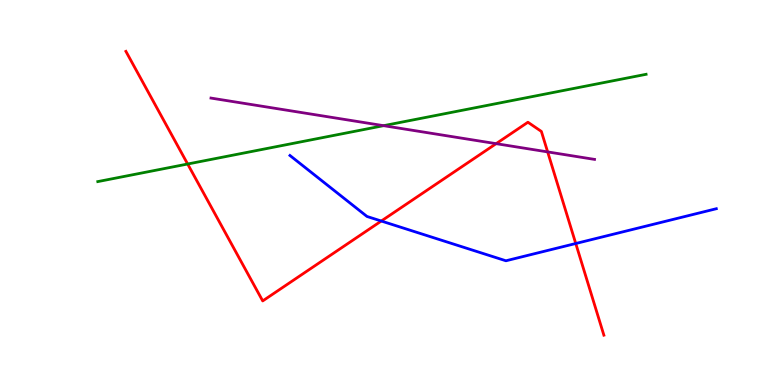[{'lines': ['blue', 'red'], 'intersections': [{'x': 4.92, 'y': 4.26}, {'x': 7.43, 'y': 3.68}]}, {'lines': ['green', 'red'], 'intersections': [{'x': 2.42, 'y': 5.74}]}, {'lines': ['purple', 'red'], 'intersections': [{'x': 6.4, 'y': 6.27}, {'x': 7.07, 'y': 6.05}]}, {'lines': ['blue', 'green'], 'intersections': []}, {'lines': ['blue', 'purple'], 'intersections': []}, {'lines': ['green', 'purple'], 'intersections': [{'x': 4.95, 'y': 6.74}]}]